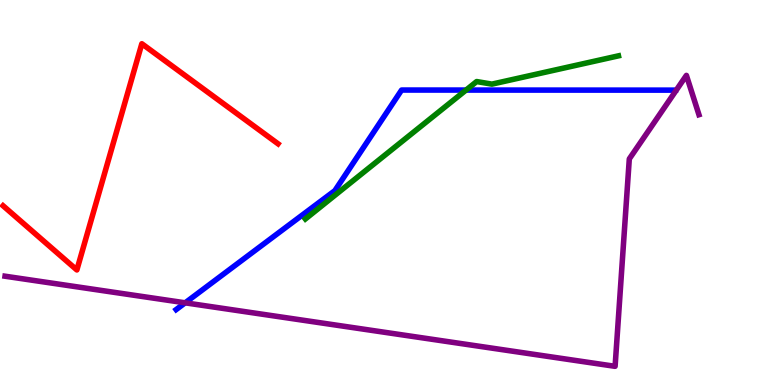[{'lines': ['blue', 'red'], 'intersections': []}, {'lines': ['green', 'red'], 'intersections': []}, {'lines': ['purple', 'red'], 'intersections': []}, {'lines': ['blue', 'green'], 'intersections': [{'x': 6.01, 'y': 7.66}]}, {'lines': ['blue', 'purple'], 'intersections': [{'x': 2.39, 'y': 2.13}]}, {'lines': ['green', 'purple'], 'intersections': []}]